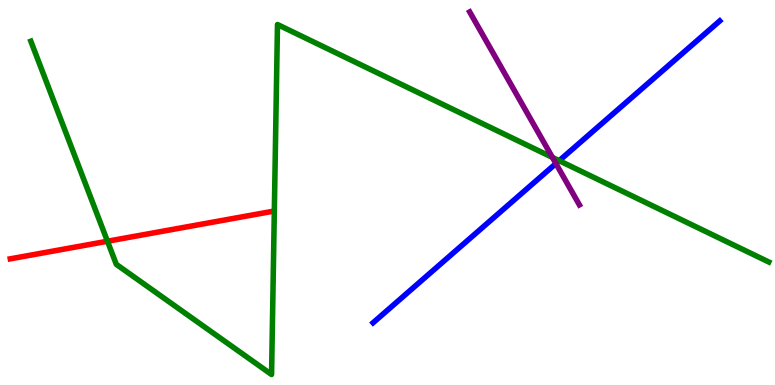[{'lines': ['blue', 'red'], 'intersections': []}, {'lines': ['green', 'red'], 'intersections': [{'x': 1.39, 'y': 3.73}]}, {'lines': ['purple', 'red'], 'intersections': []}, {'lines': ['blue', 'green'], 'intersections': [{'x': 7.22, 'y': 5.83}]}, {'lines': ['blue', 'purple'], 'intersections': [{'x': 7.17, 'y': 5.75}]}, {'lines': ['green', 'purple'], 'intersections': [{'x': 7.13, 'y': 5.91}]}]